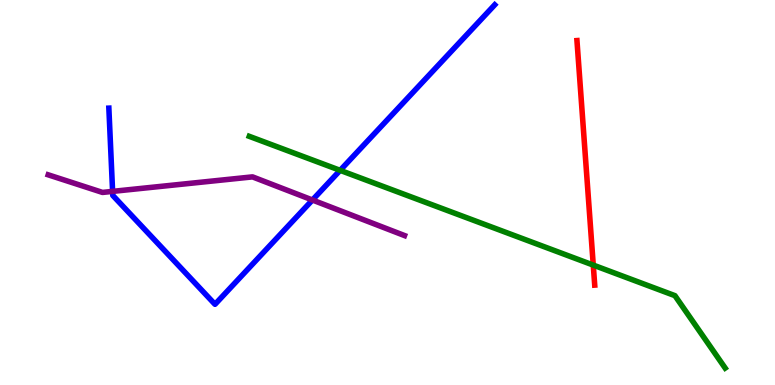[{'lines': ['blue', 'red'], 'intersections': []}, {'lines': ['green', 'red'], 'intersections': [{'x': 7.66, 'y': 3.11}]}, {'lines': ['purple', 'red'], 'intersections': []}, {'lines': ['blue', 'green'], 'intersections': [{'x': 4.39, 'y': 5.58}]}, {'lines': ['blue', 'purple'], 'intersections': [{'x': 1.45, 'y': 5.03}, {'x': 4.03, 'y': 4.8}]}, {'lines': ['green', 'purple'], 'intersections': []}]